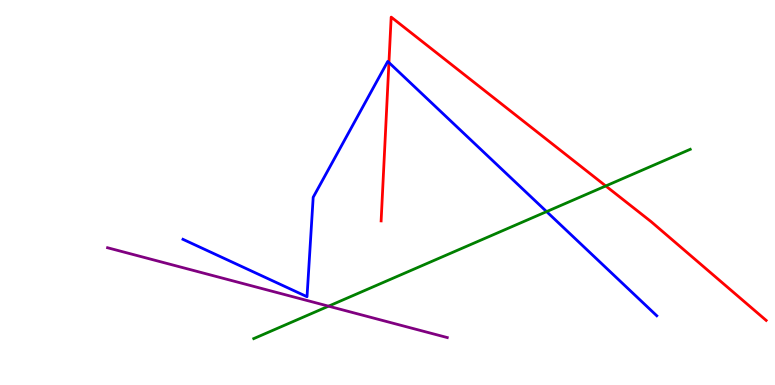[{'lines': ['blue', 'red'], 'intersections': [{'x': 5.02, 'y': 8.38}]}, {'lines': ['green', 'red'], 'intersections': [{'x': 7.82, 'y': 5.17}]}, {'lines': ['purple', 'red'], 'intersections': []}, {'lines': ['blue', 'green'], 'intersections': [{'x': 7.05, 'y': 4.5}]}, {'lines': ['blue', 'purple'], 'intersections': []}, {'lines': ['green', 'purple'], 'intersections': [{'x': 4.24, 'y': 2.05}]}]